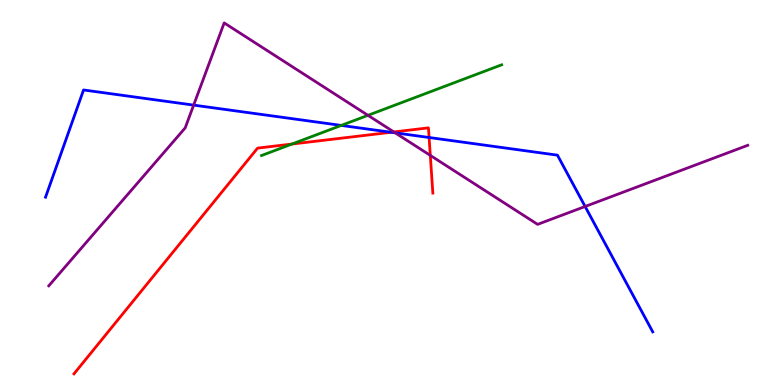[{'lines': ['blue', 'red'], 'intersections': [{'x': 5.05, 'y': 6.56}, {'x': 5.54, 'y': 6.43}]}, {'lines': ['green', 'red'], 'intersections': [{'x': 3.77, 'y': 6.26}]}, {'lines': ['purple', 'red'], 'intersections': [{'x': 5.08, 'y': 6.57}, {'x': 5.55, 'y': 5.96}]}, {'lines': ['blue', 'green'], 'intersections': [{'x': 4.4, 'y': 6.74}]}, {'lines': ['blue', 'purple'], 'intersections': [{'x': 2.5, 'y': 7.27}, {'x': 5.1, 'y': 6.55}, {'x': 7.55, 'y': 4.64}]}, {'lines': ['green', 'purple'], 'intersections': [{'x': 4.75, 'y': 7.0}]}]